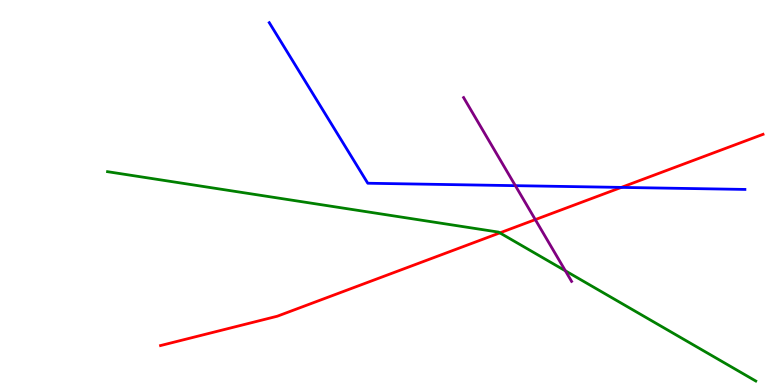[{'lines': ['blue', 'red'], 'intersections': [{'x': 8.02, 'y': 5.13}]}, {'lines': ['green', 'red'], 'intersections': [{'x': 6.45, 'y': 3.95}]}, {'lines': ['purple', 'red'], 'intersections': [{'x': 6.91, 'y': 4.3}]}, {'lines': ['blue', 'green'], 'intersections': []}, {'lines': ['blue', 'purple'], 'intersections': [{'x': 6.65, 'y': 5.18}]}, {'lines': ['green', 'purple'], 'intersections': [{'x': 7.3, 'y': 2.97}]}]